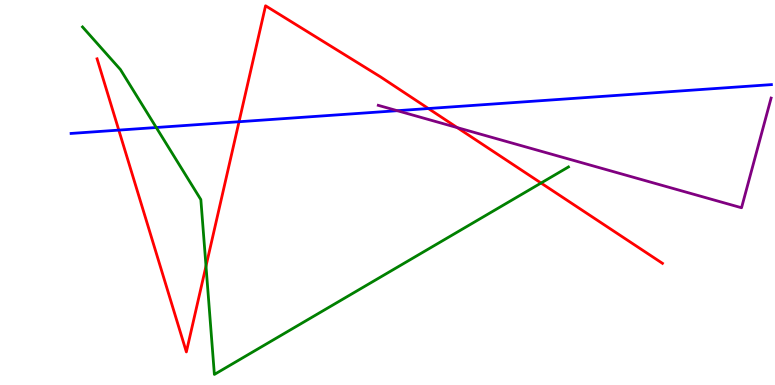[{'lines': ['blue', 'red'], 'intersections': [{'x': 1.53, 'y': 6.62}, {'x': 3.08, 'y': 6.84}, {'x': 5.53, 'y': 7.18}]}, {'lines': ['green', 'red'], 'intersections': [{'x': 2.66, 'y': 3.09}, {'x': 6.98, 'y': 5.25}]}, {'lines': ['purple', 'red'], 'intersections': [{'x': 5.9, 'y': 6.69}]}, {'lines': ['blue', 'green'], 'intersections': [{'x': 2.02, 'y': 6.69}]}, {'lines': ['blue', 'purple'], 'intersections': [{'x': 5.13, 'y': 7.12}]}, {'lines': ['green', 'purple'], 'intersections': []}]